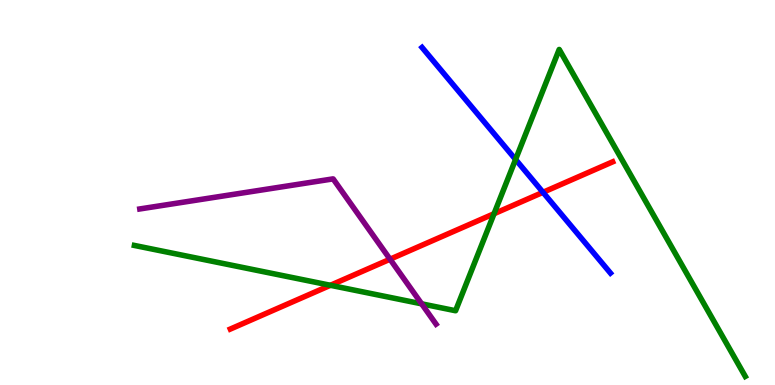[{'lines': ['blue', 'red'], 'intersections': [{'x': 7.01, 'y': 5.01}]}, {'lines': ['green', 'red'], 'intersections': [{'x': 4.26, 'y': 2.59}, {'x': 6.37, 'y': 4.45}]}, {'lines': ['purple', 'red'], 'intersections': [{'x': 5.03, 'y': 3.27}]}, {'lines': ['blue', 'green'], 'intersections': [{'x': 6.65, 'y': 5.86}]}, {'lines': ['blue', 'purple'], 'intersections': []}, {'lines': ['green', 'purple'], 'intersections': [{'x': 5.44, 'y': 2.11}]}]